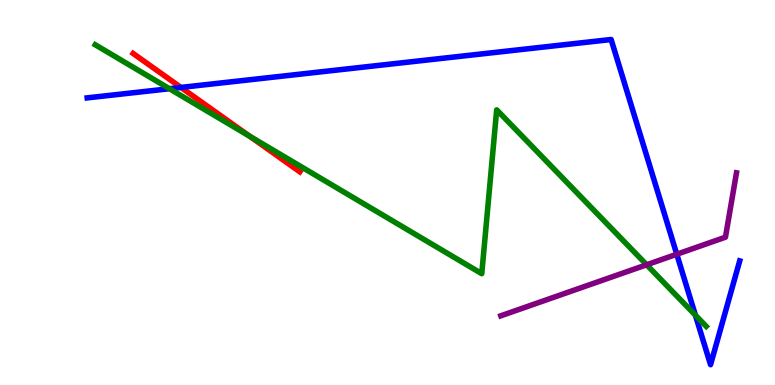[{'lines': ['blue', 'red'], 'intersections': [{'x': 2.33, 'y': 7.73}]}, {'lines': ['green', 'red'], 'intersections': [{'x': 3.22, 'y': 6.46}]}, {'lines': ['purple', 'red'], 'intersections': []}, {'lines': ['blue', 'green'], 'intersections': [{'x': 2.19, 'y': 7.7}, {'x': 8.97, 'y': 1.81}]}, {'lines': ['blue', 'purple'], 'intersections': [{'x': 8.73, 'y': 3.4}]}, {'lines': ['green', 'purple'], 'intersections': [{'x': 8.34, 'y': 3.12}]}]